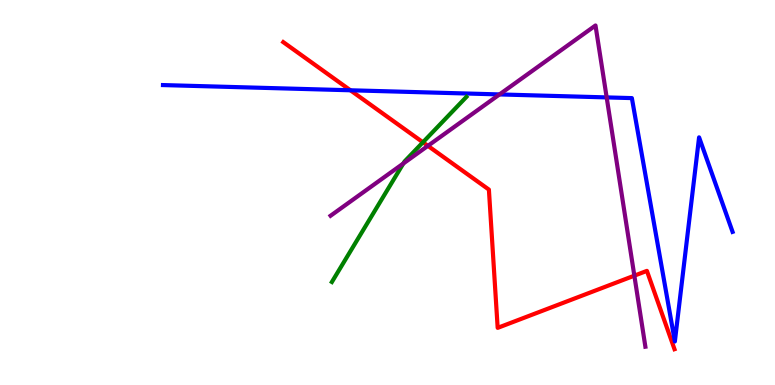[{'lines': ['blue', 'red'], 'intersections': [{'x': 4.52, 'y': 7.66}]}, {'lines': ['green', 'red'], 'intersections': [{'x': 5.46, 'y': 6.3}]}, {'lines': ['purple', 'red'], 'intersections': [{'x': 5.52, 'y': 6.21}, {'x': 8.19, 'y': 2.84}]}, {'lines': ['blue', 'green'], 'intersections': []}, {'lines': ['blue', 'purple'], 'intersections': [{'x': 6.45, 'y': 7.55}, {'x': 7.83, 'y': 7.47}]}, {'lines': ['green', 'purple'], 'intersections': [{'x': 5.2, 'y': 5.75}]}]